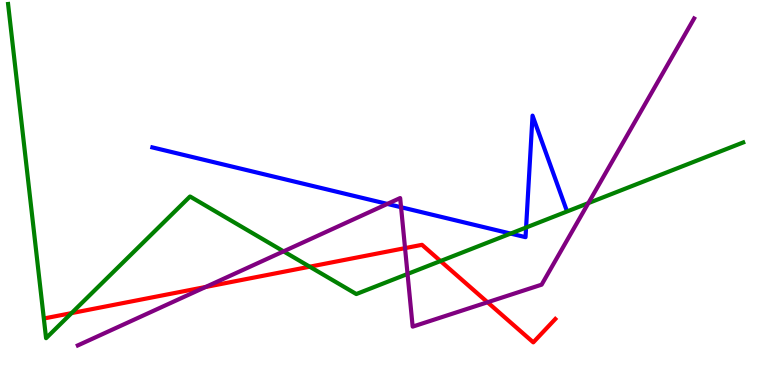[{'lines': ['blue', 'red'], 'intersections': []}, {'lines': ['green', 'red'], 'intersections': [{'x': 0.923, 'y': 1.87}, {'x': 4.0, 'y': 3.07}, {'x': 5.68, 'y': 3.22}]}, {'lines': ['purple', 'red'], 'intersections': [{'x': 2.65, 'y': 2.55}, {'x': 5.23, 'y': 3.56}, {'x': 6.29, 'y': 2.15}]}, {'lines': ['blue', 'green'], 'intersections': [{'x': 6.59, 'y': 3.93}, {'x': 6.79, 'y': 4.09}]}, {'lines': ['blue', 'purple'], 'intersections': [{'x': 5.0, 'y': 4.7}, {'x': 5.18, 'y': 4.62}]}, {'lines': ['green', 'purple'], 'intersections': [{'x': 3.66, 'y': 3.47}, {'x': 5.26, 'y': 2.88}, {'x': 7.59, 'y': 4.72}]}]